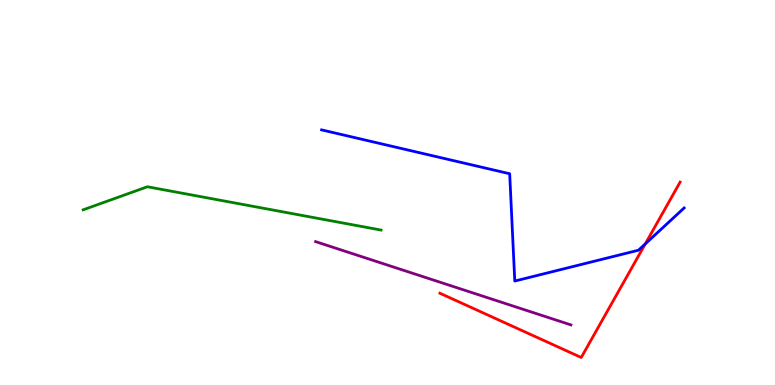[{'lines': ['blue', 'red'], 'intersections': [{'x': 8.33, 'y': 3.66}]}, {'lines': ['green', 'red'], 'intersections': []}, {'lines': ['purple', 'red'], 'intersections': []}, {'lines': ['blue', 'green'], 'intersections': []}, {'lines': ['blue', 'purple'], 'intersections': []}, {'lines': ['green', 'purple'], 'intersections': []}]